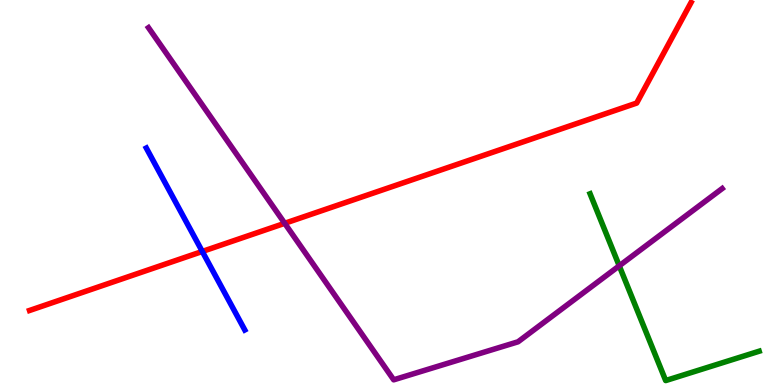[{'lines': ['blue', 'red'], 'intersections': [{'x': 2.61, 'y': 3.47}]}, {'lines': ['green', 'red'], 'intersections': []}, {'lines': ['purple', 'red'], 'intersections': [{'x': 3.67, 'y': 4.2}]}, {'lines': ['blue', 'green'], 'intersections': []}, {'lines': ['blue', 'purple'], 'intersections': []}, {'lines': ['green', 'purple'], 'intersections': [{'x': 7.99, 'y': 3.1}]}]